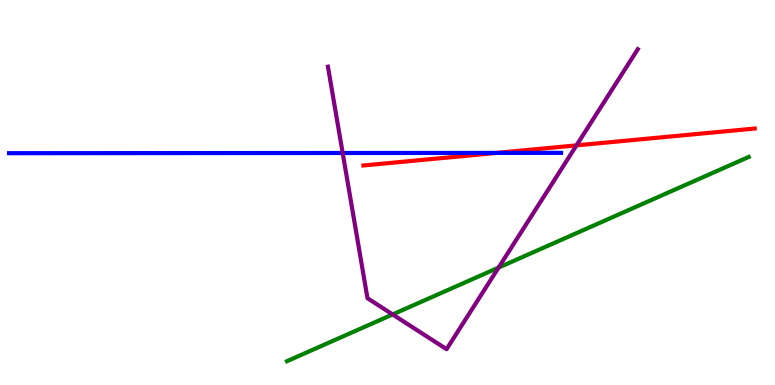[{'lines': ['blue', 'red'], 'intersections': [{'x': 6.41, 'y': 6.03}]}, {'lines': ['green', 'red'], 'intersections': []}, {'lines': ['purple', 'red'], 'intersections': [{'x': 7.44, 'y': 6.22}]}, {'lines': ['blue', 'green'], 'intersections': []}, {'lines': ['blue', 'purple'], 'intersections': [{'x': 4.42, 'y': 6.03}]}, {'lines': ['green', 'purple'], 'intersections': [{'x': 5.07, 'y': 1.83}, {'x': 6.43, 'y': 3.05}]}]